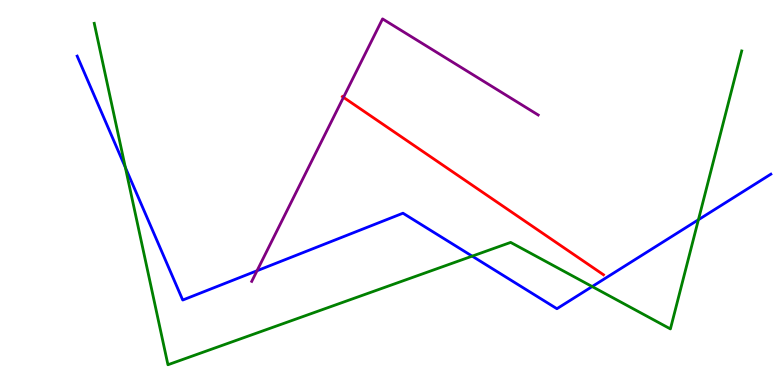[{'lines': ['blue', 'red'], 'intersections': []}, {'lines': ['green', 'red'], 'intersections': []}, {'lines': ['purple', 'red'], 'intersections': [{'x': 4.43, 'y': 7.47}]}, {'lines': ['blue', 'green'], 'intersections': [{'x': 1.62, 'y': 5.65}, {'x': 6.09, 'y': 3.35}, {'x': 7.64, 'y': 2.56}, {'x': 9.01, 'y': 4.29}]}, {'lines': ['blue', 'purple'], 'intersections': [{'x': 3.32, 'y': 2.97}]}, {'lines': ['green', 'purple'], 'intersections': []}]